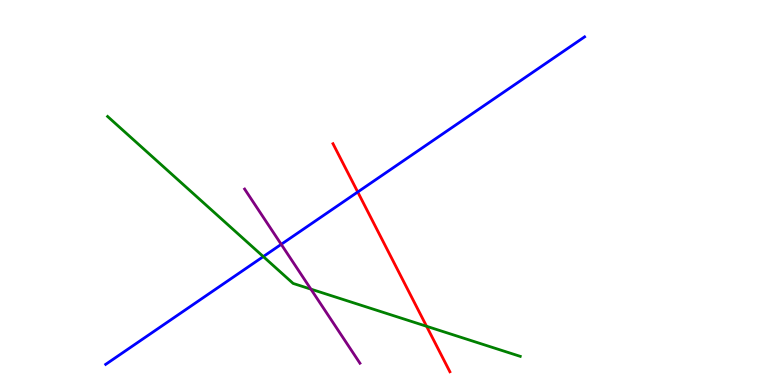[{'lines': ['blue', 'red'], 'intersections': [{'x': 4.62, 'y': 5.01}]}, {'lines': ['green', 'red'], 'intersections': [{'x': 5.5, 'y': 1.53}]}, {'lines': ['purple', 'red'], 'intersections': []}, {'lines': ['blue', 'green'], 'intersections': [{'x': 3.4, 'y': 3.34}]}, {'lines': ['blue', 'purple'], 'intersections': [{'x': 3.63, 'y': 3.65}]}, {'lines': ['green', 'purple'], 'intersections': [{'x': 4.01, 'y': 2.49}]}]